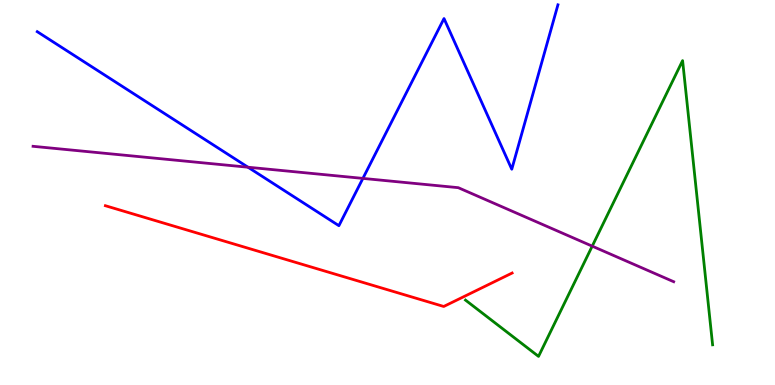[{'lines': ['blue', 'red'], 'intersections': []}, {'lines': ['green', 'red'], 'intersections': []}, {'lines': ['purple', 'red'], 'intersections': []}, {'lines': ['blue', 'green'], 'intersections': []}, {'lines': ['blue', 'purple'], 'intersections': [{'x': 3.2, 'y': 5.66}, {'x': 4.68, 'y': 5.37}]}, {'lines': ['green', 'purple'], 'intersections': [{'x': 7.64, 'y': 3.61}]}]